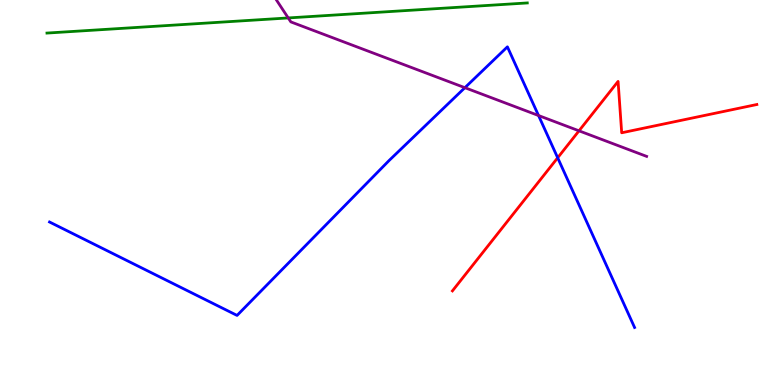[{'lines': ['blue', 'red'], 'intersections': [{'x': 7.2, 'y': 5.9}]}, {'lines': ['green', 'red'], 'intersections': []}, {'lines': ['purple', 'red'], 'intersections': [{'x': 7.47, 'y': 6.6}]}, {'lines': ['blue', 'green'], 'intersections': []}, {'lines': ['blue', 'purple'], 'intersections': [{'x': 6.0, 'y': 7.72}, {'x': 6.95, 'y': 7.0}]}, {'lines': ['green', 'purple'], 'intersections': [{'x': 3.72, 'y': 9.53}]}]